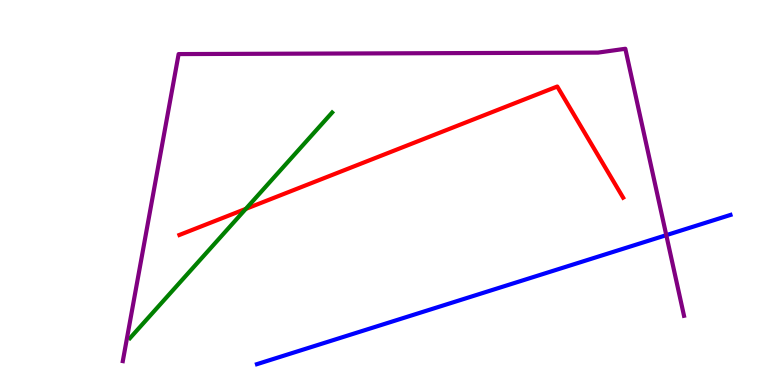[{'lines': ['blue', 'red'], 'intersections': []}, {'lines': ['green', 'red'], 'intersections': [{'x': 3.17, 'y': 4.57}]}, {'lines': ['purple', 'red'], 'intersections': []}, {'lines': ['blue', 'green'], 'intersections': []}, {'lines': ['blue', 'purple'], 'intersections': [{'x': 8.6, 'y': 3.89}]}, {'lines': ['green', 'purple'], 'intersections': []}]